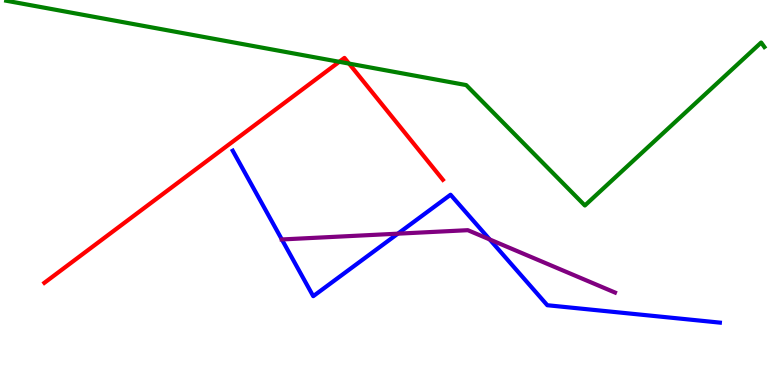[{'lines': ['blue', 'red'], 'intersections': []}, {'lines': ['green', 'red'], 'intersections': [{'x': 4.38, 'y': 8.39}, {'x': 4.5, 'y': 8.35}]}, {'lines': ['purple', 'red'], 'intersections': []}, {'lines': ['blue', 'green'], 'intersections': []}, {'lines': ['blue', 'purple'], 'intersections': [{'x': 3.64, 'y': 3.78}, {'x': 5.13, 'y': 3.93}, {'x': 6.32, 'y': 3.78}]}, {'lines': ['green', 'purple'], 'intersections': []}]